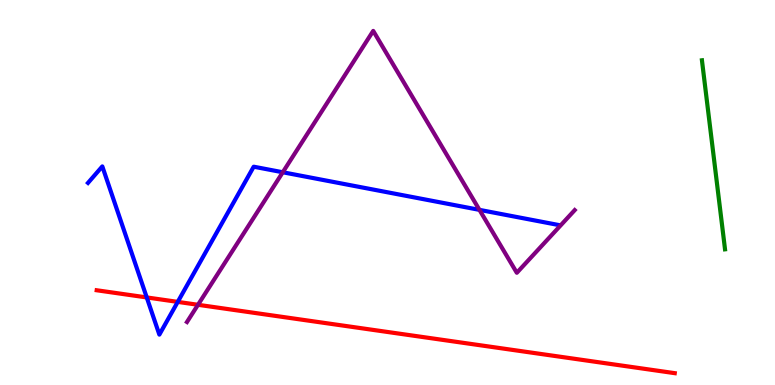[{'lines': ['blue', 'red'], 'intersections': [{'x': 1.89, 'y': 2.27}, {'x': 2.29, 'y': 2.16}]}, {'lines': ['green', 'red'], 'intersections': []}, {'lines': ['purple', 'red'], 'intersections': [{'x': 2.55, 'y': 2.08}]}, {'lines': ['blue', 'green'], 'intersections': []}, {'lines': ['blue', 'purple'], 'intersections': [{'x': 3.65, 'y': 5.53}, {'x': 6.19, 'y': 4.55}]}, {'lines': ['green', 'purple'], 'intersections': []}]